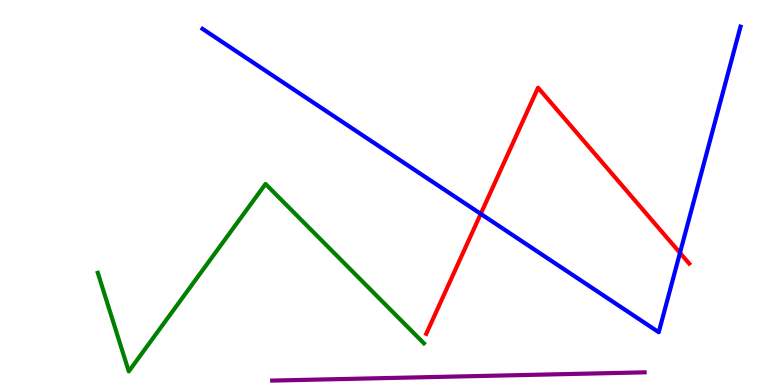[{'lines': ['blue', 'red'], 'intersections': [{'x': 6.2, 'y': 4.45}, {'x': 8.77, 'y': 3.43}]}, {'lines': ['green', 'red'], 'intersections': []}, {'lines': ['purple', 'red'], 'intersections': []}, {'lines': ['blue', 'green'], 'intersections': []}, {'lines': ['blue', 'purple'], 'intersections': []}, {'lines': ['green', 'purple'], 'intersections': []}]